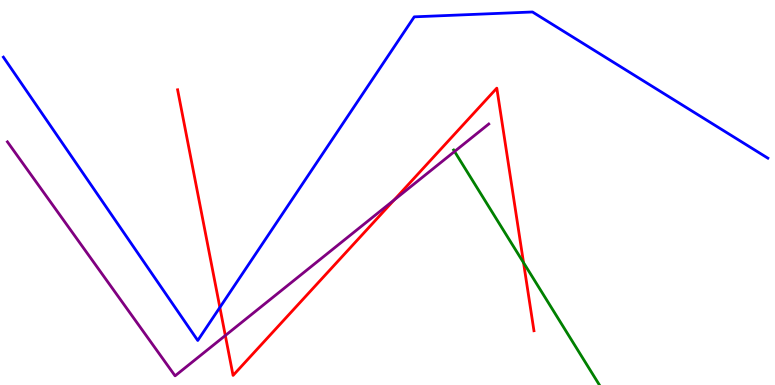[{'lines': ['blue', 'red'], 'intersections': [{'x': 2.84, 'y': 2.02}]}, {'lines': ['green', 'red'], 'intersections': [{'x': 6.76, 'y': 3.18}]}, {'lines': ['purple', 'red'], 'intersections': [{'x': 2.91, 'y': 1.29}, {'x': 5.09, 'y': 4.8}]}, {'lines': ['blue', 'green'], 'intersections': []}, {'lines': ['blue', 'purple'], 'intersections': []}, {'lines': ['green', 'purple'], 'intersections': [{'x': 5.87, 'y': 6.07}]}]